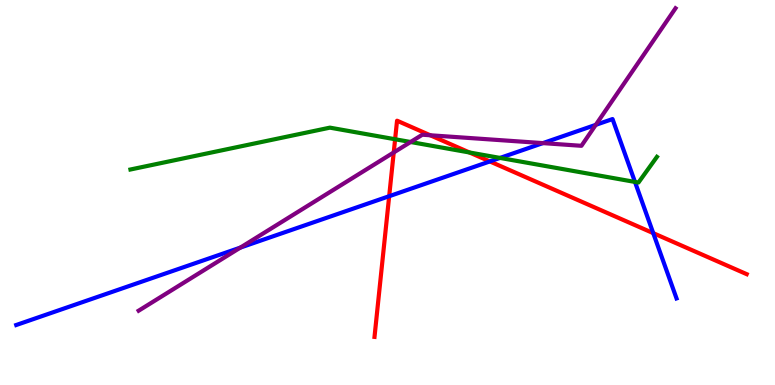[{'lines': ['blue', 'red'], 'intersections': [{'x': 5.02, 'y': 4.9}, {'x': 6.32, 'y': 5.81}, {'x': 8.43, 'y': 3.94}]}, {'lines': ['green', 'red'], 'intersections': [{'x': 5.1, 'y': 6.38}, {'x': 6.06, 'y': 6.04}]}, {'lines': ['purple', 'red'], 'intersections': [{'x': 5.08, 'y': 6.04}, {'x': 5.55, 'y': 6.49}]}, {'lines': ['blue', 'green'], 'intersections': [{'x': 6.45, 'y': 5.9}, {'x': 8.19, 'y': 5.27}]}, {'lines': ['blue', 'purple'], 'intersections': [{'x': 3.1, 'y': 3.57}, {'x': 7.0, 'y': 6.28}, {'x': 7.69, 'y': 6.76}]}, {'lines': ['green', 'purple'], 'intersections': [{'x': 5.3, 'y': 6.31}]}]